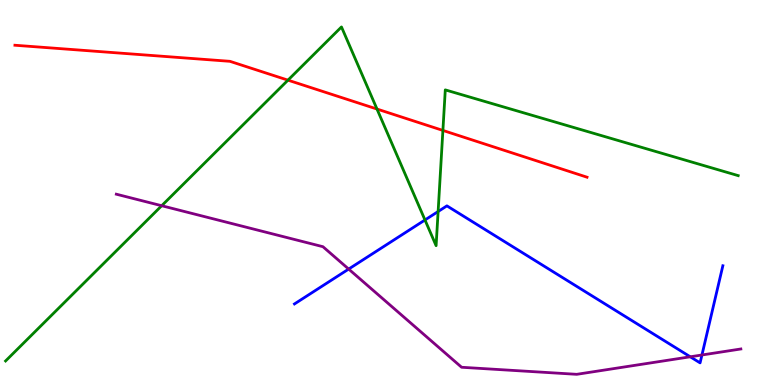[{'lines': ['blue', 'red'], 'intersections': []}, {'lines': ['green', 'red'], 'intersections': [{'x': 3.72, 'y': 7.92}, {'x': 4.86, 'y': 7.17}, {'x': 5.71, 'y': 6.61}]}, {'lines': ['purple', 'red'], 'intersections': []}, {'lines': ['blue', 'green'], 'intersections': [{'x': 5.48, 'y': 4.29}, {'x': 5.65, 'y': 4.51}]}, {'lines': ['blue', 'purple'], 'intersections': [{'x': 4.5, 'y': 3.01}, {'x': 8.91, 'y': 0.733}, {'x': 9.06, 'y': 0.78}]}, {'lines': ['green', 'purple'], 'intersections': [{'x': 2.09, 'y': 4.66}]}]